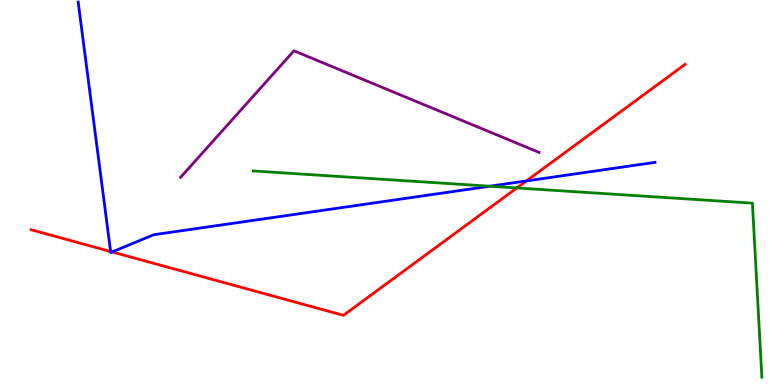[{'lines': ['blue', 'red'], 'intersections': [{'x': 1.43, 'y': 3.47}, {'x': 1.45, 'y': 3.46}, {'x': 6.79, 'y': 5.3}]}, {'lines': ['green', 'red'], 'intersections': [{'x': 6.67, 'y': 5.12}]}, {'lines': ['purple', 'red'], 'intersections': []}, {'lines': ['blue', 'green'], 'intersections': [{'x': 6.32, 'y': 5.16}]}, {'lines': ['blue', 'purple'], 'intersections': []}, {'lines': ['green', 'purple'], 'intersections': []}]